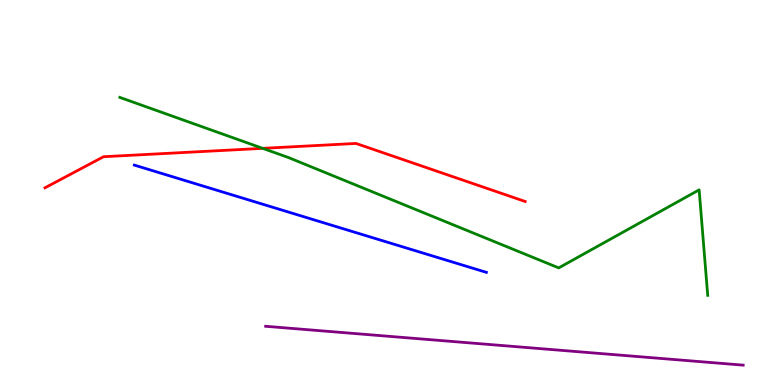[{'lines': ['blue', 'red'], 'intersections': []}, {'lines': ['green', 'red'], 'intersections': [{'x': 3.39, 'y': 6.15}]}, {'lines': ['purple', 'red'], 'intersections': []}, {'lines': ['blue', 'green'], 'intersections': []}, {'lines': ['blue', 'purple'], 'intersections': []}, {'lines': ['green', 'purple'], 'intersections': []}]